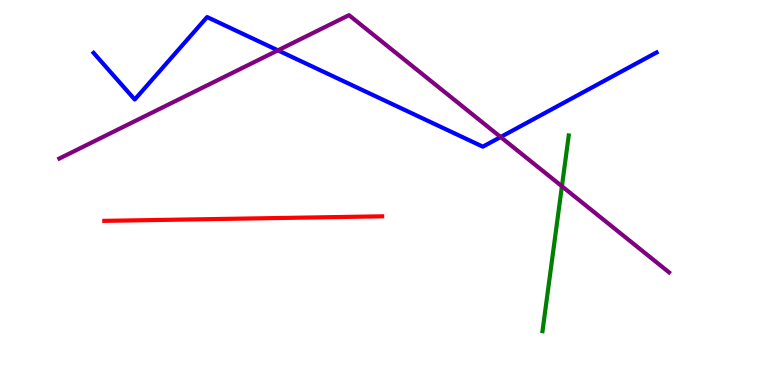[{'lines': ['blue', 'red'], 'intersections': []}, {'lines': ['green', 'red'], 'intersections': []}, {'lines': ['purple', 'red'], 'intersections': []}, {'lines': ['blue', 'green'], 'intersections': []}, {'lines': ['blue', 'purple'], 'intersections': [{'x': 3.59, 'y': 8.69}, {'x': 6.46, 'y': 6.44}]}, {'lines': ['green', 'purple'], 'intersections': [{'x': 7.25, 'y': 5.16}]}]